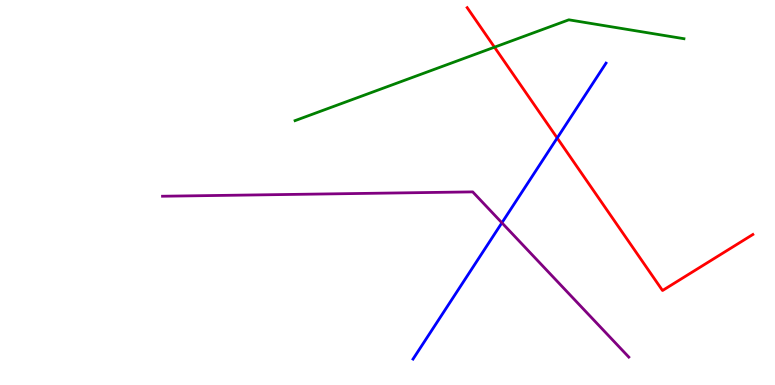[{'lines': ['blue', 'red'], 'intersections': [{'x': 7.19, 'y': 6.42}]}, {'lines': ['green', 'red'], 'intersections': [{'x': 6.38, 'y': 8.77}]}, {'lines': ['purple', 'red'], 'intersections': []}, {'lines': ['blue', 'green'], 'intersections': []}, {'lines': ['blue', 'purple'], 'intersections': [{'x': 6.48, 'y': 4.21}]}, {'lines': ['green', 'purple'], 'intersections': []}]